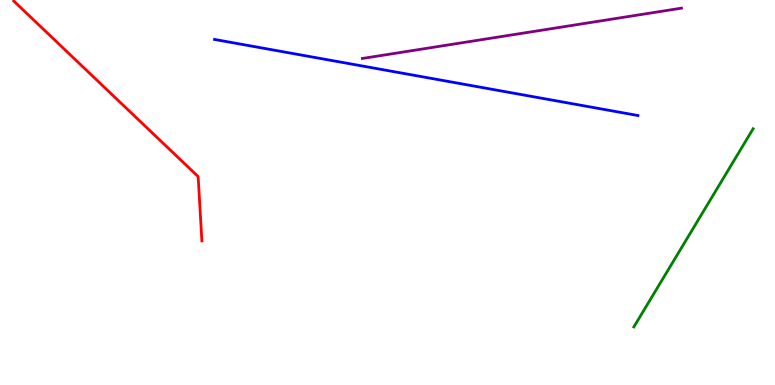[{'lines': ['blue', 'red'], 'intersections': []}, {'lines': ['green', 'red'], 'intersections': []}, {'lines': ['purple', 'red'], 'intersections': []}, {'lines': ['blue', 'green'], 'intersections': []}, {'lines': ['blue', 'purple'], 'intersections': []}, {'lines': ['green', 'purple'], 'intersections': []}]